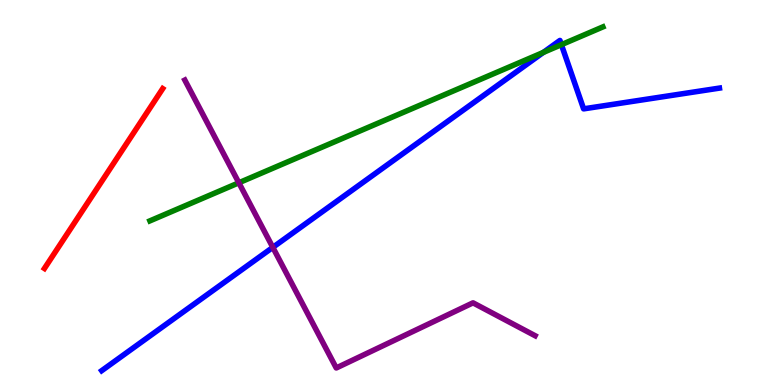[{'lines': ['blue', 'red'], 'intersections': []}, {'lines': ['green', 'red'], 'intersections': []}, {'lines': ['purple', 'red'], 'intersections': []}, {'lines': ['blue', 'green'], 'intersections': [{'x': 7.01, 'y': 8.64}, {'x': 7.24, 'y': 8.84}]}, {'lines': ['blue', 'purple'], 'intersections': [{'x': 3.52, 'y': 3.57}]}, {'lines': ['green', 'purple'], 'intersections': [{'x': 3.08, 'y': 5.25}]}]